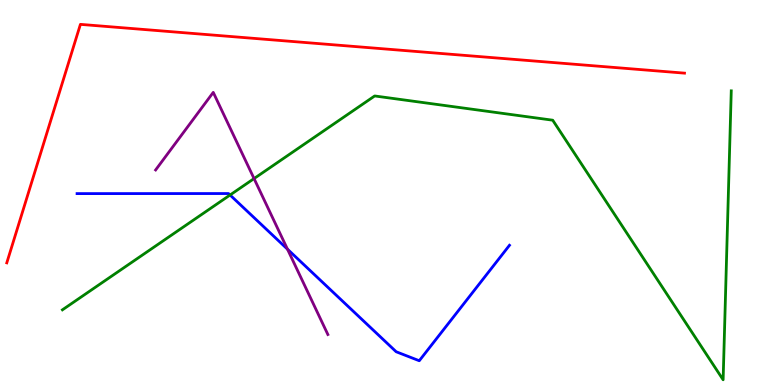[{'lines': ['blue', 'red'], 'intersections': []}, {'lines': ['green', 'red'], 'intersections': []}, {'lines': ['purple', 'red'], 'intersections': []}, {'lines': ['blue', 'green'], 'intersections': [{'x': 2.97, 'y': 4.93}]}, {'lines': ['blue', 'purple'], 'intersections': [{'x': 3.71, 'y': 3.53}]}, {'lines': ['green', 'purple'], 'intersections': [{'x': 3.28, 'y': 5.36}]}]